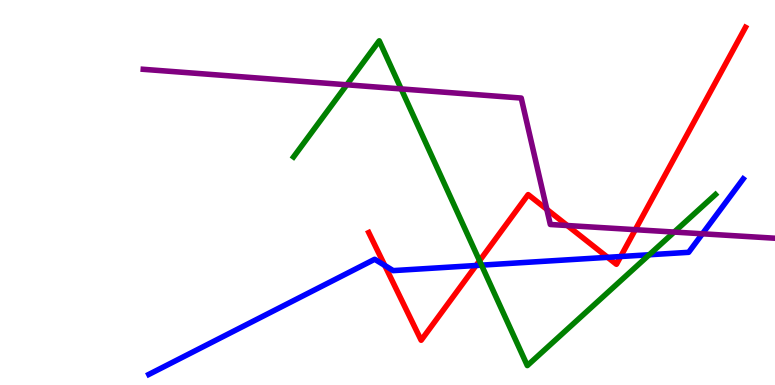[{'lines': ['blue', 'red'], 'intersections': [{'x': 4.96, 'y': 3.11}, {'x': 6.14, 'y': 3.1}, {'x': 7.84, 'y': 3.32}, {'x': 8.01, 'y': 3.34}]}, {'lines': ['green', 'red'], 'intersections': [{'x': 6.19, 'y': 3.23}]}, {'lines': ['purple', 'red'], 'intersections': [{'x': 7.06, 'y': 4.56}, {'x': 7.32, 'y': 4.14}, {'x': 8.2, 'y': 4.03}]}, {'lines': ['blue', 'green'], 'intersections': [{'x': 6.21, 'y': 3.11}, {'x': 8.38, 'y': 3.38}]}, {'lines': ['blue', 'purple'], 'intersections': [{'x': 9.06, 'y': 3.93}]}, {'lines': ['green', 'purple'], 'intersections': [{'x': 4.47, 'y': 7.8}, {'x': 5.18, 'y': 7.69}, {'x': 8.7, 'y': 3.97}]}]